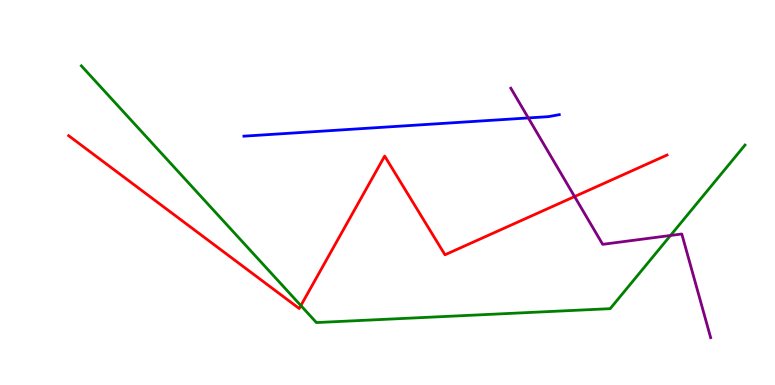[{'lines': ['blue', 'red'], 'intersections': []}, {'lines': ['green', 'red'], 'intersections': [{'x': 3.88, 'y': 2.06}]}, {'lines': ['purple', 'red'], 'intersections': [{'x': 7.41, 'y': 4.89}]}, {'lines': ['blue', 'green'], 'intersections': []}, {'lines': ['blue', 'purple'], 'intersections': [{'x': 6.82, 'y': 6.94}]}, {'lines': ['green', 'purple'], 'intersections': [{'x': 8.65, 'y': 3.88}]}]